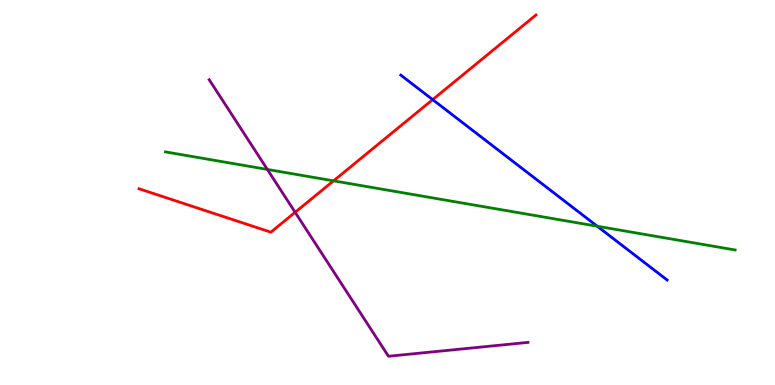[{'lines': ['blue', 'red'], 'intersections': [{'x': 5.58, 'y': 7.41}]}, {'lines': ['green', 'red'], 'intersections': [{'x': 4.3, 'y': 5.3}]}, {'lines': ['purple', 'red'], 'intersections': [{'x': 3.81, 'y': 4.49}]}, {'lines': ['blue', 'green'], 'intersections': [{'x': 7.71, 'y': 4.12}]}, {'lines': ['blue', 'purple'], 'intersections': []}, {'lines': ['green', 'purple'], 'intersections': [{'x': 3.45, 'y': 5.6}]}]